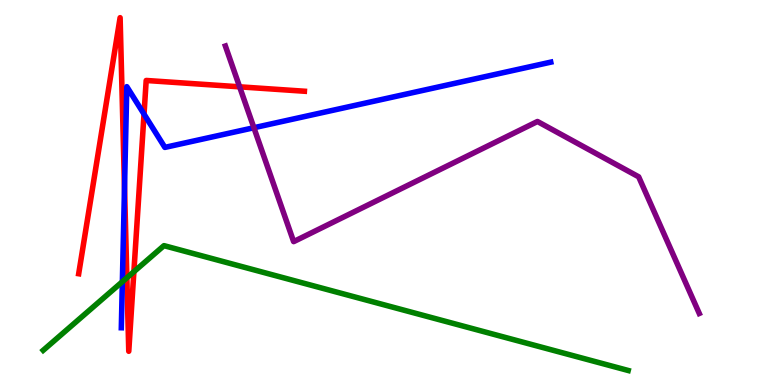[{'lines': ['blue', 'red'], 'intersections': [{'x': 1.61, 'y': 5.13}, {'x': 1.86, 'y': 7.04}]}, {'lines': ['green', 'red'], 'intersections': [{'x': 1.64, 'y': 2.78}, {'x': 1.73, 'y': 2.94}]}, {'lines': ['purple', 'red'], 'intersections': [{'x': 3.09, 'y': 7.74}]}, {'lines': ['blue', 'green'], 'intersections': [{'x': 1.58, 'y': 2.68}]}, {'lines': ['blue', 'purple'], 'intersections': [{'x': 3.28, 'y': 6.68}]}, {'lines': ['green', 'purple'], 'intersections': []}]